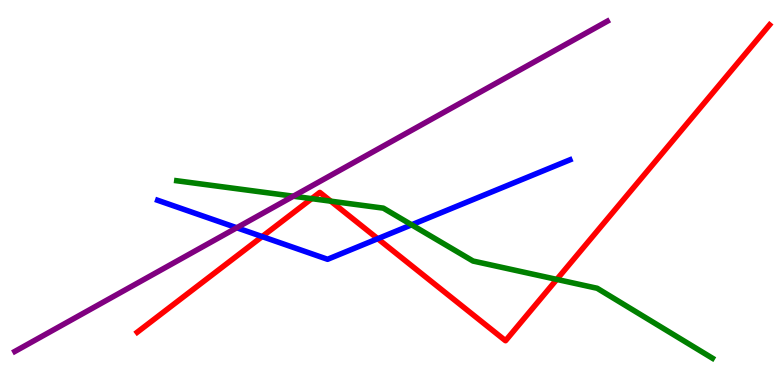[{'lines': ['blue', 'red'], 'intersections': [{'x': 3.38, 'y': 3.86}, {'x': 4.87, 'y': 3.8}]}, {'lines': ['green', 'red'], 'intersections': [{'x': 4.02, 'y': 4.84}, {'x': 4.27, 'y': 4.77}, {'x': 7.18, 'y': 2.74}]}, {'lines': ['purple', 'red'], 'intersections': []}, {'lines': ['blue', 'green'], 'intersections': [{'x': 5.31, 'y': 4.16}]}, {'lines': ['blue', 'purple'], 'intersections': [{'x': 3.05, 'y': 4.08}]}, {'lines': ['green', 'purple'], 'intersections': [{'x': 3.79, 'y': 4.9}]}]